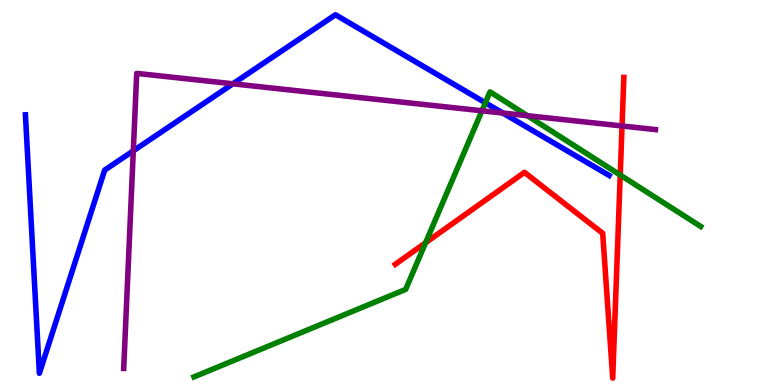[{'lines': ['blue', 'red'], 'intersections': []}, {'lines': ['green', 'red'], 'intersections': [{'x': 5.49, 'y': 3.7}, {'x': 8.0, 'y': 5.45}]}, {'lines': ['purple', 'red'], 'intersections': [{'x': 8.03, 'y': 6.73}]}, {'lines': ['blue', 'green'], 'intersections': [{'x': 6.26, 'y': 7.33}]}, {'lines': ['blue', 'purple'], 'intersections': [{'x': 1.72, 'y': 6.08}, {'x': 3.01, 'y': 7.82}, {'x': 6.49, 'y': 7.06}]}, {'lines': ['green', 'purple'], 'intersections': [{'x': 6.22, 'y': 7.12}, {'x': 6.81, 'y': 6.99}]}]